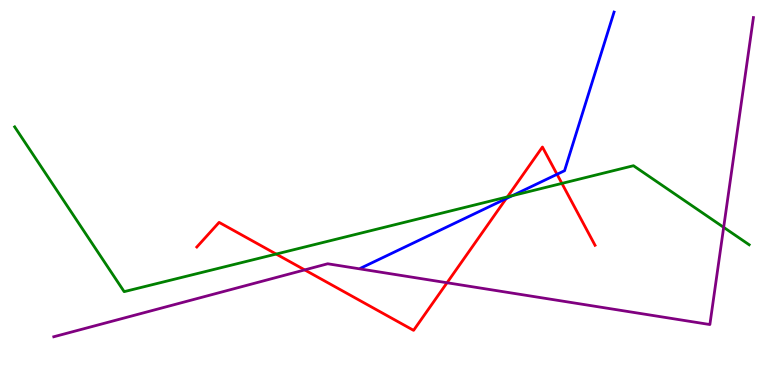[{'lines': ['blue', 'red'], 'intersections': [{'x': 6.53, 'y': 4.84}, {'x': 7.19, 'y': 5.47}]}, {'lines': ['green', 'red'], 'intersections': [{'x': 3.56, 'y': 3.4}, {'x': 6.55, 'y': 4.89}, {'x': 7.25, 'y': 5.24}]}, {'lines': ['purple', 'red'], 'intersections': [{'x': 3.93, 'y': 2.99}, {'x': 5.77, 'y': 2.66}]}, {'lines': ['blue', 'green'], 'intersections': [{'x': 6.61, 'y': 4.92}]}, {'lines': ['blue', 'purple'], 'intersections': []}, {'lines': ['green', 'purple'], 'intersections': [{'x': 9.34, 'y': 4.1}]}]